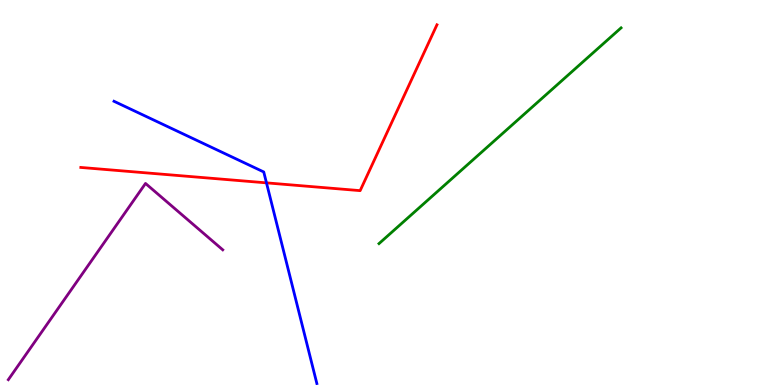[{'lines': ['blue', 'red'], 'intersections': [{'x': 3.44, 'y': 5.25}]}, {'lines': ['green', 'red'], 'intersections': []}, {'lines': ['purple', 'red'], 'intersections': []}, {'lines': ['blue', 'green'], 'intersections': []}, {'lines': ['blue', 'purple'], 'intersections': []}, {'lines': ['green', 'purple'], 'intersections': []}]